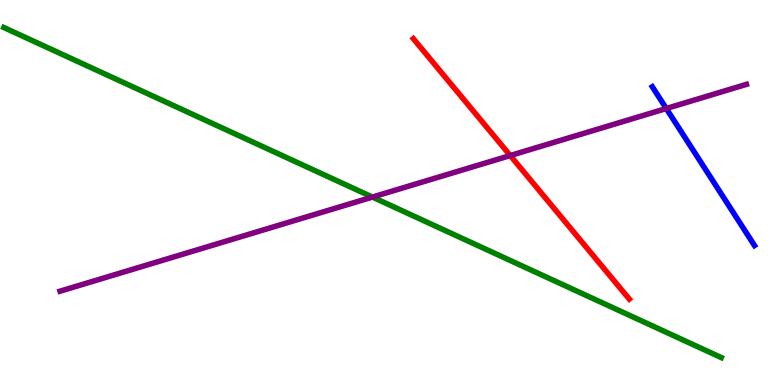[{'lines': ['blue', 'red'], 'intersections': []}, {'lines': ['green', 'red'], 'intersections': []}, {'lines': ['purple', 'red'], 'intersections': [{'x': 6.58, 'y': 5.96}]}, {'lines': ['blue', 'green'], 'intersections': []}, {'lines': ['blue', 'purple'], 'intersections': [{'x': 8.6, 'y': 7.18}]}, {'lines': ['green', 'purple'], 'intersections': [{'x': 4.81, 'y': 4.88}]}]